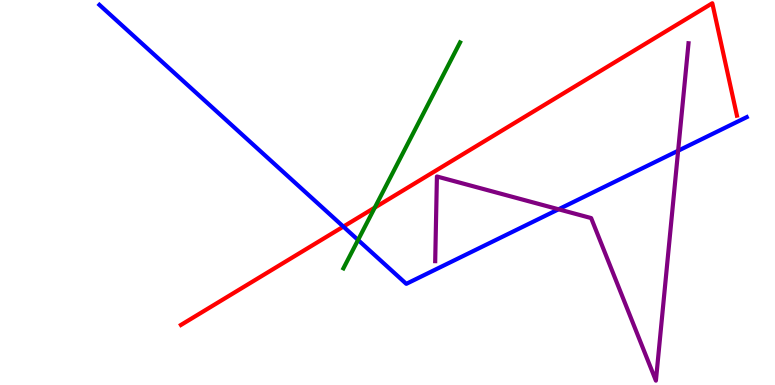[{'lines': ['blue', 'red'], 'intersections': [{'x': 4.43, 'y': 4.11}]}, {'lines': ['green', 'red'], 'intersections': [{'x': 4.84, 'y': 4.61}]}, {'lines': ['purple', 'red'], 'intersections': []}, {'lines': ['blue', 'green'], 'intersections': [{'x': 4.62, 'y': 3.77}]}, {'lines': ['blue', 'purple'], 'intersections': [{'x': 7.21, 'y': 4.56}, {'x': 8.75, 'y': 6.08}]}, {'lines': ['green', 'purple'], 'intersections': []}]